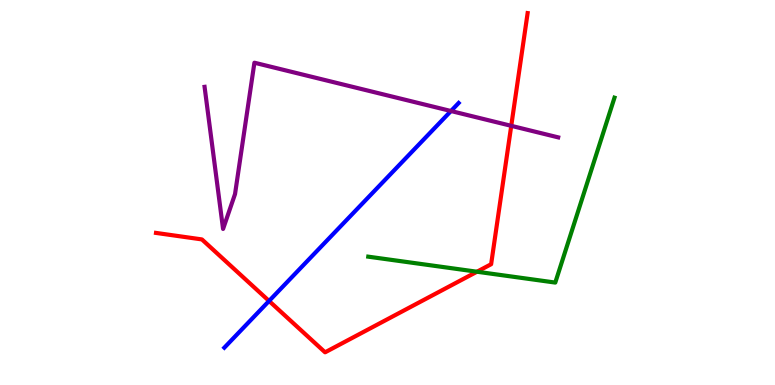[{'lines': ['blue', 'red'], 'intersections': [{'x': 3.47, 'y': 2.18}]}, {'lines': ['green', 'red'], 'intersections': [{'x': 6.15, 'y': 2.94}]}, {'lines': ['purple', 'red'], 'intersections': [{'x': 6.6, 'y': 6.73}]}, {'lines': ['blue', 'green'], 'intersections': []}, {'lines': ['blue', 'purple'], 'intersections': [{'x': 5.82, 'y': 7.12}]}, {'lines': ['green', 'purple'], 'intersections': []}]